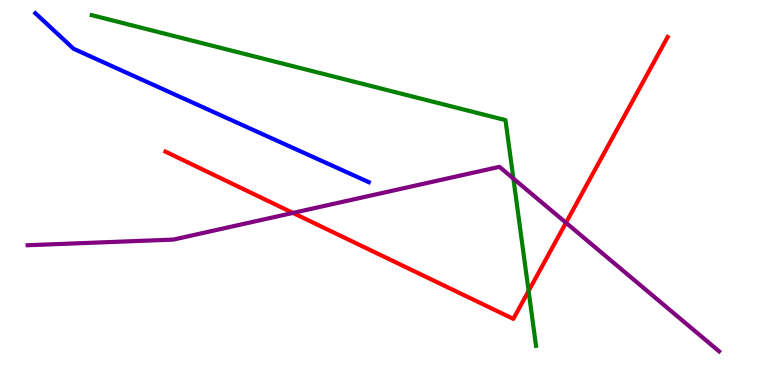[{'lines': ['blue', 'red'], 'intersections': []}, {'lines': ['green', 'red'], 'intersections': [{'x': 6.82, 'y': 2.44}]}, {'lines': ['purple', 'red'], 'intersections': [{'x': 3.78, 'y': 4.47}, {'x': 7.3, 'y': 4.21}]}, {'lines': ['blue', 'green'], 'intersections': []}, {'lines': ['blue', 'purple'], 'intersections': []}, {'lines': ['green', 'purple'], 'intersections': [{'x': 6.62, 'y': 5.36}]}]